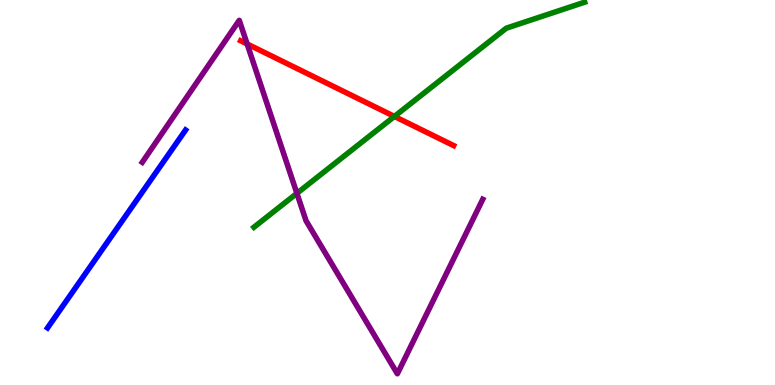[{'lines': ['blue', 'red'], 'intersections': []}, {'lines': ['green', 'red'], 'intersections': [{'x': 5.09, 'y': 6.98}]}, {'lines': ['purple', 'red'], 'intersections': [{'x': 3.19, 'y': 8.86}]}, {'lines': ['blue', 'green'], 'intersections': []}, {'lines': ['blue', 'purple'], 'intersections': []}, {'lines': ['green', 'purple'], 'intersections': [{'x': 3.83, 'y': 4.98}]}]